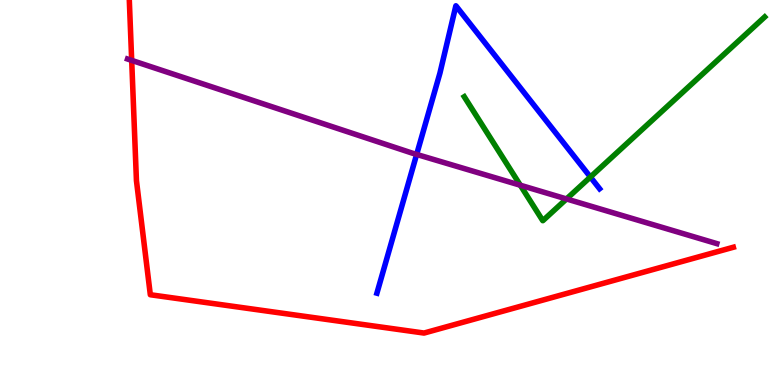[{'lines': ['blue', 'red'], 'intersections': []}, {'lines': ['green', 'red'], 'intersections': []}, {'lines': ['purple', 'red'], 'intersections': [{'x': 1.7, 'y': 8.43}]}, {'lines': ['blue', 'green'], 'intersections': [{'x': 7.62, 'y': 5.4}]}, {'lines': ['blue', 'purple'], 'intersections': [{'x': 5.38, 'y': 5.99}]}, {'lines': ['green', 'purple'], 'intersections': [{'x': 6.71, 'y': 5.19}, {'x': 7.31, 'y': 4.83}]}]